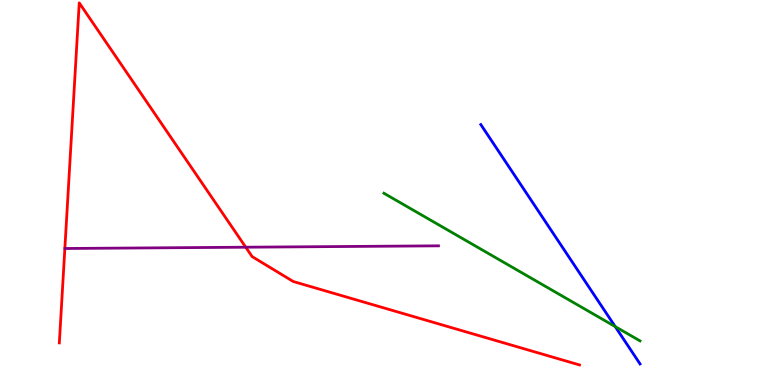[{'lines': ['blue', 'red'], 'intersections': []}, {'lines': ['green', 'red'], 'intersections': []}, {'lines': ['purple', 'red'], 'intersections': [{'x': 3.17, 'y': 3.58}]}, {'lines': ['blue', 'green'], 'intersections': [{'x': 7.94, 'y': 1.52}]}, {'lines': ['blue', 'purple'], 'intersections': []}, {'lines': ['green', 'purple'], 'intersections': []}]